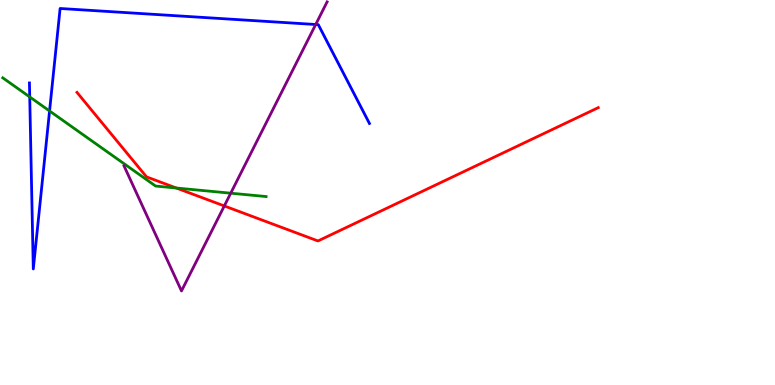[{'lines': ['blue', 'red'], 'intersections': []}, {'lines': ['green', 'red'], 'intersections': [{'x': 2.28, 'y': 5.12}]}, {'lines': ['purple', 'red'], 'intersections': [{'x': 2.89, 'y': 4.65}]}, {'lines': ['blue', 'green'], 'intersections': [{'x': 0.384, 'y': 7.48}, {'x': 0.639, 'y': 7.12}]}, {'lines': ['blue', 'purple'], 'intersections': [{'x': 4.07, 'y': 9.36}]}, {'lines': ['green', 'purple'], 'intersections': [{'x': 2.98, 'y': 4.98}]}]